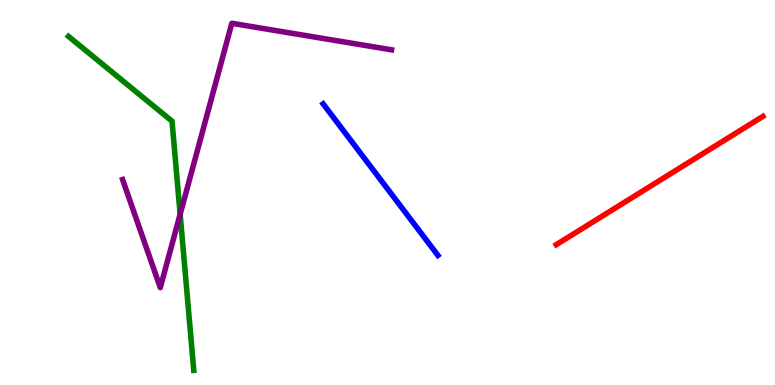[{'lines': ['blue', 'red'], 'intersections': []}, {'lines': ['green', 'red'], 'intersections': []}, {'lines': ['purple', 'red'], 'intersections': []}, {'lines': ['blue', 'green'], 'intersections': []}, {'lines': ['blue', 'purple'], 'intersections': []}, {'lines': ['green', 'purple'], 'intersections': [{'x': 2.32, 'y': 4.43}]}]